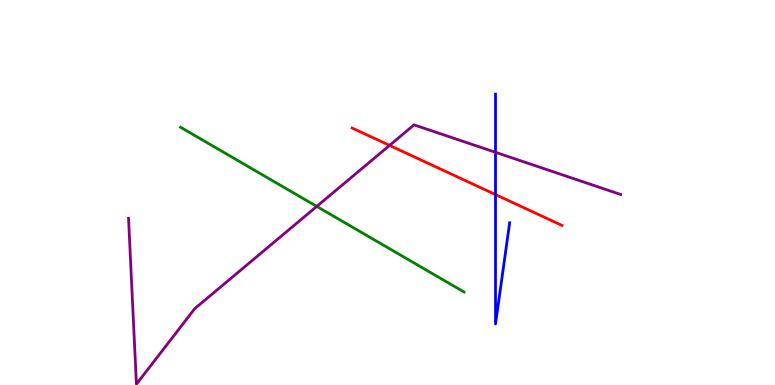[{'lines': ['blue', 'red'], 'intersections': [{'x': 6.39, 'y': 4.95}]}, {'lines': ['green', 'red'], 'intersections': []}, {'lines': ['purple', 'red'], 'intersections': [{'x': 5.03, 'y': 6.22}]}, {'lines': ['blue', 'green'], 'intersections': []}, {'lines': ['blue', 'purple'], 'intersections': [{'x': 6.39, 'y': 6.04}]}, {'lines': ['green', 'purple'], 'intersections': [{'x': 4.09, 'y': 4.64}]}]